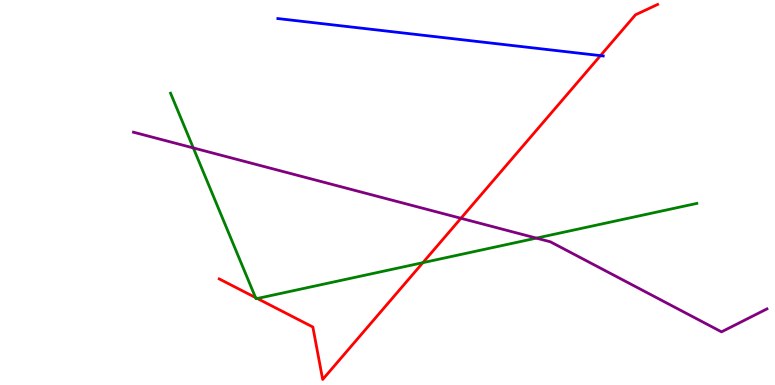[{'lines': ['blue', 'red'], 'intersections': [{'x': 7.75, 'y': 8.55}]}, {'lines': ['green', 'red'], 'intersections': [{'x': 3.3, 'y': 2.27}, {'x': 3.32, 'y': 2.25}, {'x': 5.46, 'y': 3.18}]}, {'lines': ['purple', 'red'], 'intersections': [{'x': 5.95, 'y': 4.33}]}, {'lines': ['blue', 'green'], 'intersections': []}, {'lines': ['blue', 'purple'], 'intersections': []}, {'lines': ['green', 'purple'], 'intersections': [{'x': 2.49, 'y': 6.16}, {'x': 6.92, 'y': 3.82}]}]